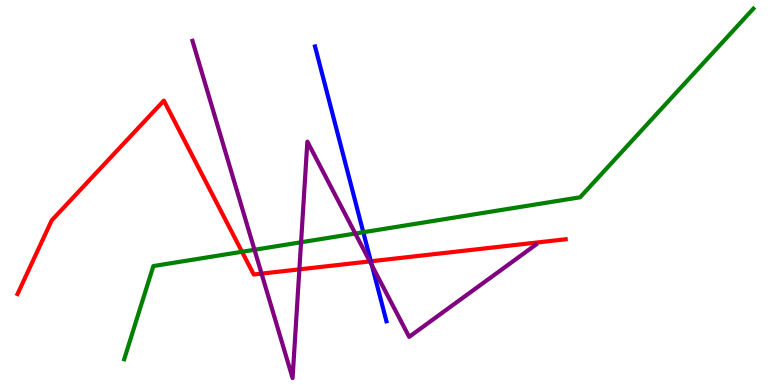[{'lines': ['blue', 'red'], 'intersections': [{'x': 4.79, 'y': 3.21}]}, {'lines': ['green', 'red'], 'intersections': [{'x': 3.12, 'y': 3.46}]}, {'lines': ['purple', 'red'], 'intersections': [{'x': 3.38, 'y': 2.89}, {'x': 3.86, 'y': 3.0}, {'x': 4.77, 'y': 3.21}]}, {'lines': ['blue', 'green'], 'intersections': [{'x': 4.69, 'y': 3.97}]}, {'lines': ['blue', 'purple'], 'intersections': [{'x': 4.8, 'y': 3.1}]}, {'lines': ['green', 'purple'], 'intersections': [{'x': 3.28, 'y': 3.51}, {'x': 3.88, 'y': 3.71}, {'x': 4.58, 'y': 3.93}]}]